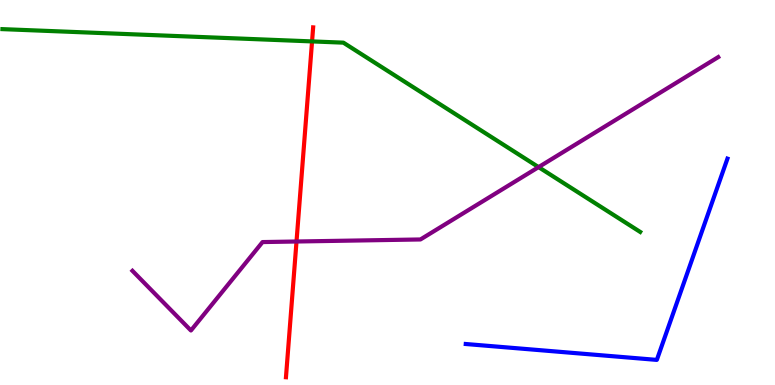[{'lines': ['blue', 'red'], 'intersections': []}, {'lines': ['green', 'red'], 'intersections': [{'x': 4.03, 'y': 8.92}]}, {'lines': ['purple', 'red'], 'intersections': [{'x': 3.83, 'y': 3.73}]}, {'lines': ['blue', 'green'], 'intersections': []}, {'lines': ['blue', 'purple'], 'intersections': []}, {'lines': ['green', 'purple'], 'intersections': [{'x': 6.95, 'y': 5.66}]}]